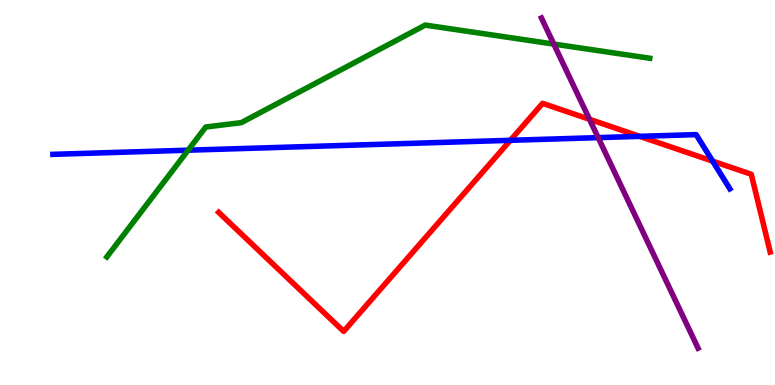[{'lines': ['blue', 'red'], 'intersections': [{'x': 6.59, 'y': 6.36}, {'x': 8.25, 'y': 6.46}, {'x': 9.2, 'y': 5.81}]}, {'lines': ['green', 'red'], 'intersections': []}, {'lines': ['purple', 'red'], 'intersections': [{'x': 7.61, 'y': 6.9}]}, {'lines': ['blue', 'green'], 'intersections': [{'x': 2.43, 'y': 6.1}]}, {'lines': ['blue', 'purple'], 'intersections': [{'x': 7.72, 'y': 6.43}]}, {'lines': ['green', 'purple'], 'intersections': [{'x': 7.15, 'y': 8.86}]}]